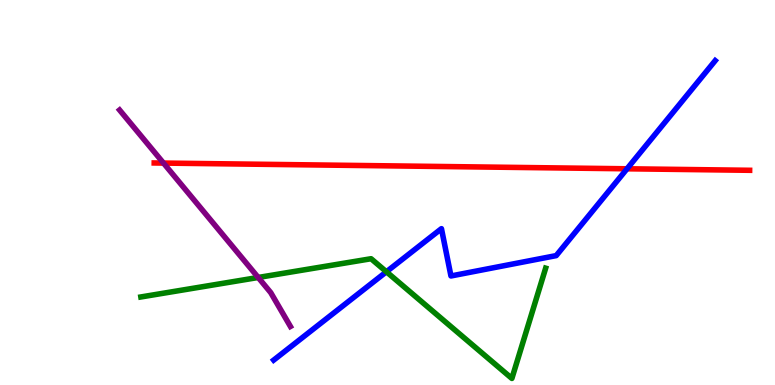[{'lines': ['blue', 'red'], 'intersections': [{'x': 8.09, 'y': 5.62}]}, {'lines': ['green', 'red'], 'intersections': []}, {'lines': ['purple', 'red'], 'intersections': [{'x': 2.11, 'y': 5.76}]}, {'lines': ['blue', 'green'], 'intersections': [{'x': 4.99, 'y': 2.94}]}, {'lines': ['blue', 'purple'], 'intersections': []}, {'lines': ['green', 'purple'], 'intersections': [{'x': 3.33, 'y': 2.79}]}]